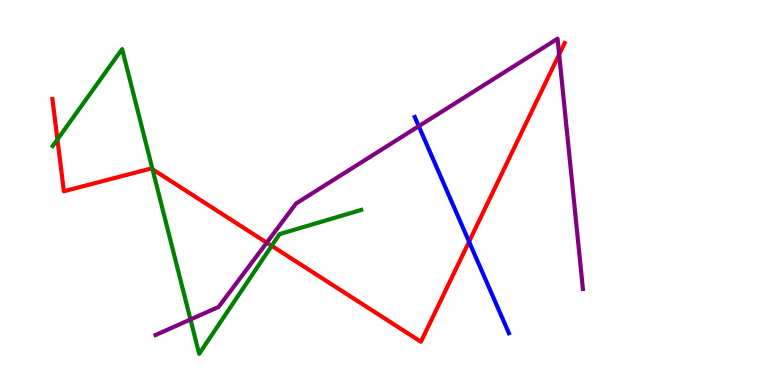[{'lines': ['blue', 'red'], 'intersections': [{'x': 6.05, 'y': 3.72}]}, {'lines': ['green', 'red'], 'intersections': [{'x': 0.741, 'y': 6.38}, {'x': 1.97, 'y': 5.6}, {'x': 3.51, 'y': 3.61}]}, {'lines': ['purple', 'red'], 'intersections': [{'x': 3.44, 'y': 3.7}, {'x': 7.21, 'y': 8.59}]}, {'lines': ['blue', 'green'], 'intersections': []}, {'lines': ['blue', 'purple'], 'intersections': [{'x': 5.4, 'y': 6.72}]}, {'lines': ['green', 'purple'], 'intersections': [{'x': 2.46, 'y': 1.7}]}]